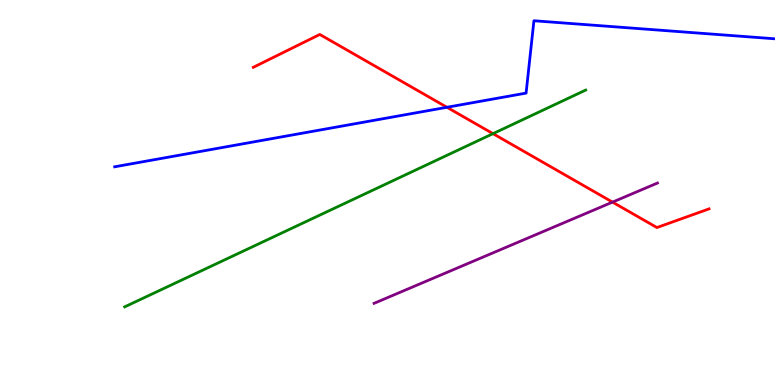[{'lines': ['blue', 'red'], 'intersections': [{'x': 5.77, 'y': 7.21}]}, {'lines': ['green', 'red'], 'intersections': [{'x': 6.36, 'y': 6.53}]}, {'lines': ['purple', 'red'], 'intersections': [{'x': 7.9, 'y': 4.75}]}, {'lines': ['blue', 'green'], 'intersections': []}, {'lines': ['blue', 'purple'], 'intersections': []}, {'lines': ['green', 'purple'], 'intersections': []}]